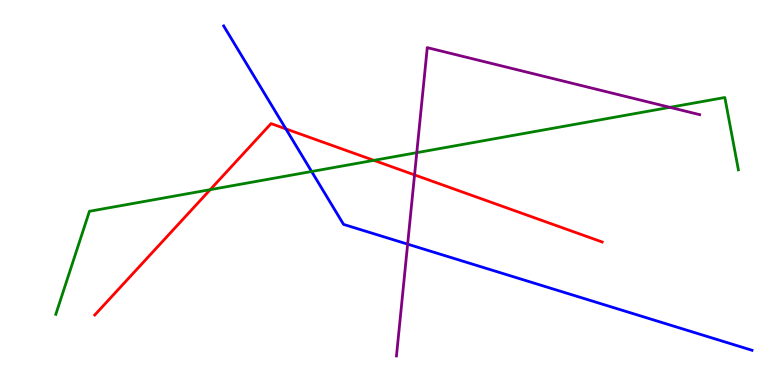[{'lines': ['blue', 'red'], 'intersections': [{'x': 3.69, 'y': 6.65}]}, {'lines': ['green', 'red'], 'intersections': [{'x': 2.71, 'y': 5.07}, {'x': 4.82, 'y': 5.84}]}, {'lines': ['purple', 'red'], 'intersections': [{'x': 5.35, 'y': 5.46}]}, {'lines': ['blue', 'green'], 'intersections': [{'x': 4.02, 'y': 5.55}]}, {'lines': ['blue', 'purple'], 'intersections': [{'x': 5.26, 'y': 3.66}]}, {'lines': ['green', 'purple'], 'intersections': [{'x': 5.38, 'y': 6.03}, {'x': 8.64, 'y': 7.21}]}]